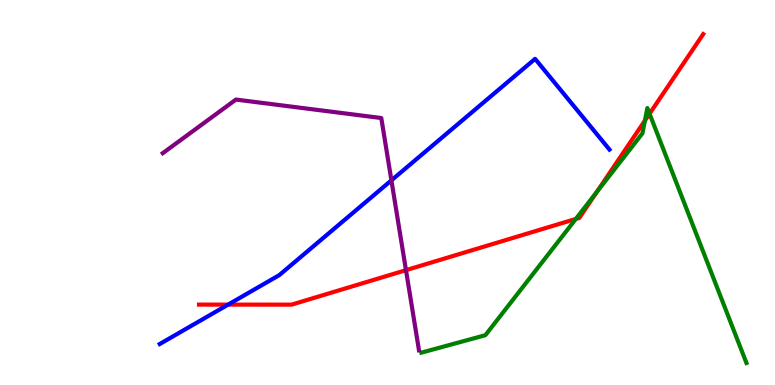[{'lines': ['blue', 'red'], 'intersections': [{'x': 2.94, 'y': 2.09}]}, {'lines': ['green', 'red'], 'intersections': [{'x': 7.43, 'y': 4.31}, {'x': 7.7, 'y': 5.01}, {'x': 8.32, 'y': 6.87}, {'x': 8.38, 'y': 7.05}]}, {'lines': ['purple', 'red'], 'intersections': [{'x': 5.24, 'y': 2.98}]}, {'lines': ['blue', 'green'], 'intersections': []}, {'lines': ['blue', 'purple'], 'intersections': [{'x': 5.05, 'y': 5.32}]}, {'lines': ['green', 'purple'], 'intersections': []}]